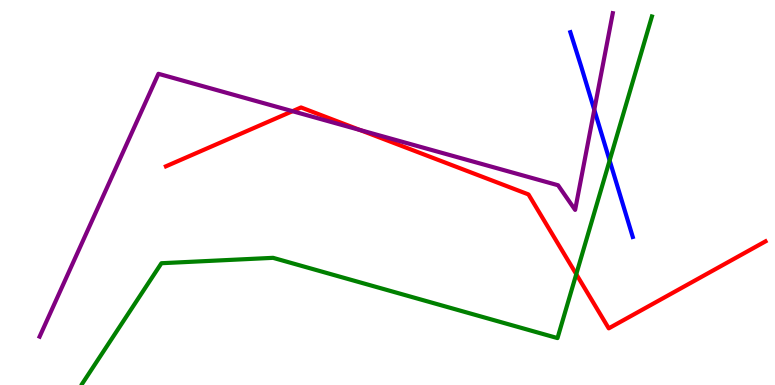[{'lines': ['blue', 'red'], 'intersections': []}, {'lines': ['green', 'red'], 'intersections': [{'x': 7.44, 'y': 2.88}]}, {'lines': ['purple', 'red'], 'intersections': [{'x': 3.77, 'y': 7.11}, {'x': 4.65, 'y': 6.62}]}, {'lines': ['blue', 'green'], 'intersections': [{'x': 7.87, 'y': 5.83}]}, {'lines': ['blue', 'purple'], 'intersections': [{'x': 7.67, 'y': 7.15}]}, {'lines': ['green', 'purple'], 'intersections': []}]